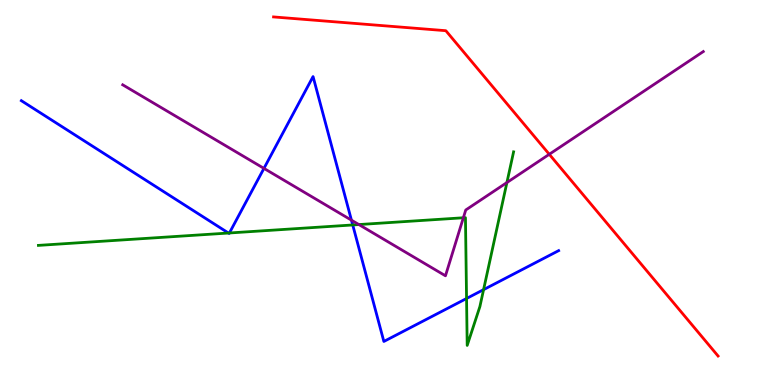[{'lines': ['blue', 'red'], 'intersections': []}, {'lines': ['green', 'red'], 'intersections': []}, {'lines': ['purple', 'red'], 'intersections': [{'x': 7.09, 'y': 5.99}]}, {'lines': ['blue', 'green'], 'intersections': [{'x': 2.95, 'y': 3.95}, {'x': 2.96, 'y': 3.95}, {'x': 4.55, 'y': 4.16}, {'x': 6.02, 'y': 2.25}, {'x': 6.24, 'y': 2.48}]}, {'lines': ['blue', 'purple'], 'intersections': [{'x': 3.41, 'y': 5.63}, {'x': 4.53, 'y': 4.28}]}, {'lines': ['green', 'purple'], 'intersections': [{'x': 4.63, 'y': 4.17}, {'x': 5.98, 'y': 4.34}, {'x': 6.54, 'y': 5.26}]}]